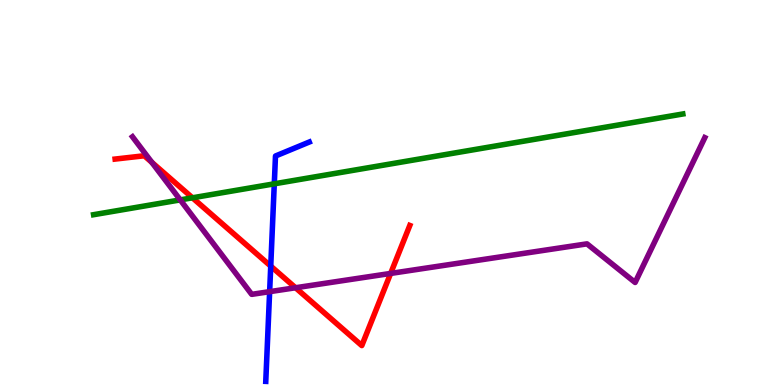[{'lines': ['blue', 'red'], 'intersections': [{'x': 3.49, 'y': 3.09}]}, {'lines': ['green', 'red'], 'intersections': [{'x': 2.48, 'y': 4.86}]}, {'lines': ['purple', 'red'], 'intersections': [{'x': 1.96, 'y': 5.78}, {'x': 3.81, 'y': 2.53}, {'x': 5.04, 'y': 2.9}]}, {'lines': ['blue', 'green'], 'intersections': [{'x': 3.54, 'y': 5.23}]}, {'lines': ['blue', 'purple'], 'intersections': [{'x': 3.48, 'y': 2.42}]}, {'lines': ['green', 'purple'], 'intersections': [{'x': 2.33, 'y': 4.81}]}]